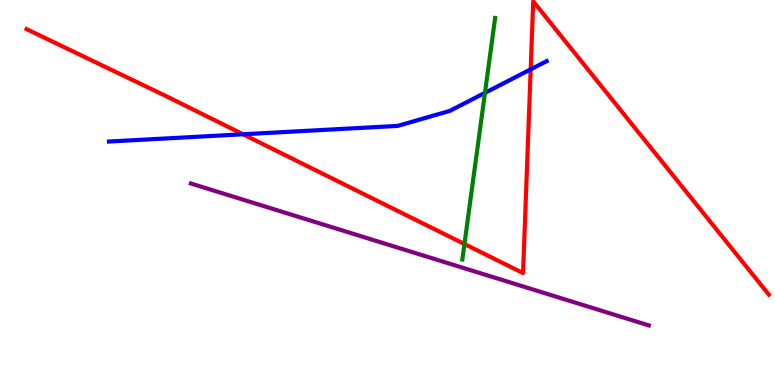[{'lines': ['blue', 'red'], 'intersections': [{'x': 3.14, 'y': 6.51}, {'x': 6.85, 'y': 8.2}]}, {'lines': ['green', 'red'], 'intersections': [{'x': 5.99, 'y': 3.66}]}, {'lines': ['purple', 'red'], 'intersections': []}, {'lines': ['blue', 'green'], 'intersections': [{'x': 6.26, 'y': 7.59}]}, {'lines': ['blue', 'purple'], 'intersections': []}, {'lines': ['green', 'purple'], 'intersections': []}]